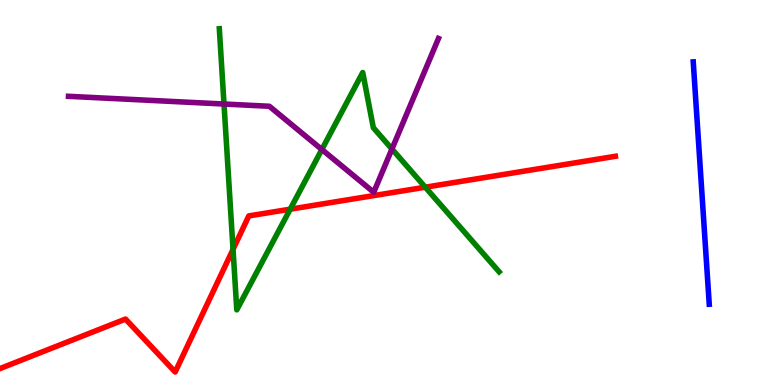[{'lines': ['blue', 'red'], 'intersections': []}, {'lines': ['green', 'red'], 'intersections': [{'x': 3.01, 'y': 3.52}, {'x': 3.74, 'y': 4.57}, {'x': 5.49, 'y': 5.14}]}, {'lines': ['purple', 'red'], 'intersections': []}, {'lines': ['blue', 'green'], 'intersections': []}, {'lines': ['blue', 'purple'], 'intersections': []}, {'lines': ['green', 'purple'], 'intersections': [{'x': 2.89, 'y': 7.3}, {'x': 4.15, 'y': 6.12}, {'x': 5.06, 'y': 6.13}]}]